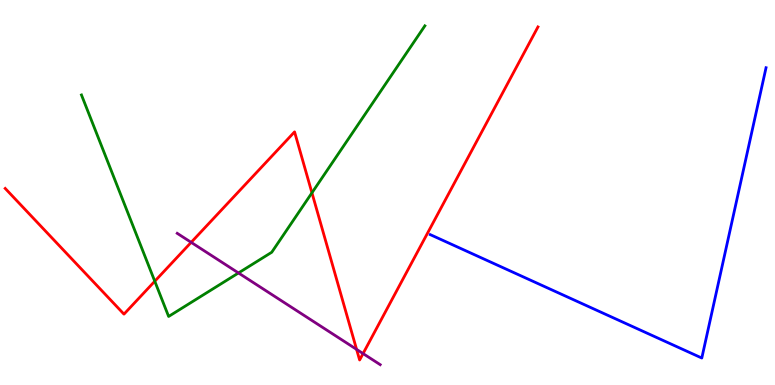[{'lines': ['blue', 'red'], 'intersections': []}, {'lines': ['green', 'red'], 'intersections': [{'x': 2.0, 'y': 2.7}, {'x': 4.03, 'y': 4.99}]}, {'lines': ['purple', 'red'], 'intersections': [{'x': 2.47, 'y': 3.71}, {'x': 4.6, 'y': 0.925}, {'x': 4.68, 'y': 0.816}]}, {'lines': ['blue', 'green'], 'intersections': []}, {'lines': ['blue', 'purple'], 'intersections': []}, {'lines': ['green', 'purple'], 'intersections': [{'x': 3.08, 'y': 2.91}]}]